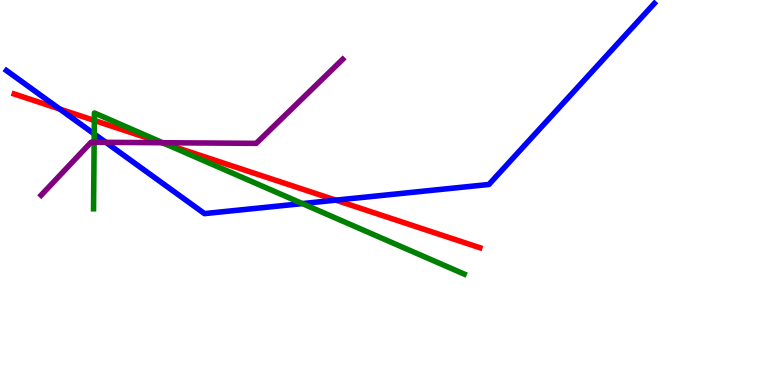[{'lines': ['blue', 'red'], 'intersections': [{'x': 0.77, 'y': 7.17}, {'x': 4.33, 'y': 4.8}]}, {'lines': ['green', 'red'], 'intersections': [{'x': 1.22, 'y': 6.87}, {'x': 2.13, 'y': 6.26}]}, {'lines': ['purple', 'red'], 'intersections': [{'x': 2.09, 'y': 6.29}]}, {'lines': ['blue', 'green'], 'intersections': [{'x': 1.22, 'y': 6.52}, {'x': 3.9, 'y': 4.71}]}, {'lines': ['blue', 'purple'], 'intersections': [{'x': 1.37, 'y': 6.3}]}, {'lines': ['green', 'purple'], 'intersections': [{'x': 1.21, 'y': 6.31}, {'x': 2.1, 'y': 6.29}]}]